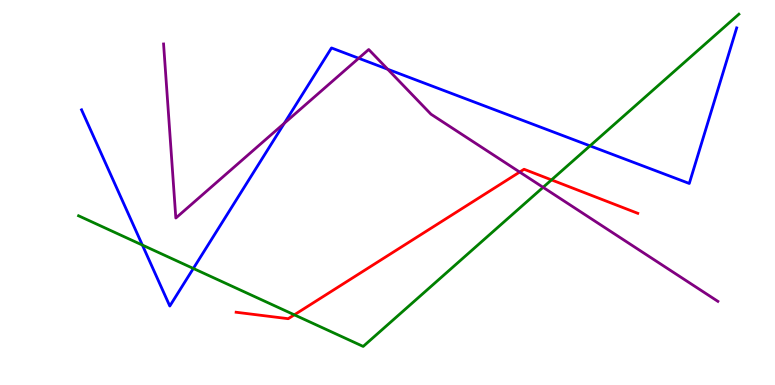[{'lines': ['blue', 'red'], 'intersections': []}, {'lines': ['green', 'red'], 'intersections': [{'x': 3.8, 'y': 1.82}, {'x': 7.12, 'y': 5.33}]}, {'lines': ['purple', 'red'], 'intersections': [{'x': 6.71, 'y': 5.53}]}, {'lines': ['blue', 'green'], 'intersections': [{'x': 1.84, 'y': 3.63}, {'x': 2.49, 'y': 3.03}, {'x': 7.61, 'y': 6.21}]}, {'lines': ['blue', 'purple'], 'intersections': [{'x': 3.67, 'y': 6.8}, {'x': 4.63, 'y': 8.49}, {'x': 5.0, 'y': 8.2}]}, {'lines': ['green', 'purple'], 'intersections': [{'x': 7.01, 'y': 5.13}]}]